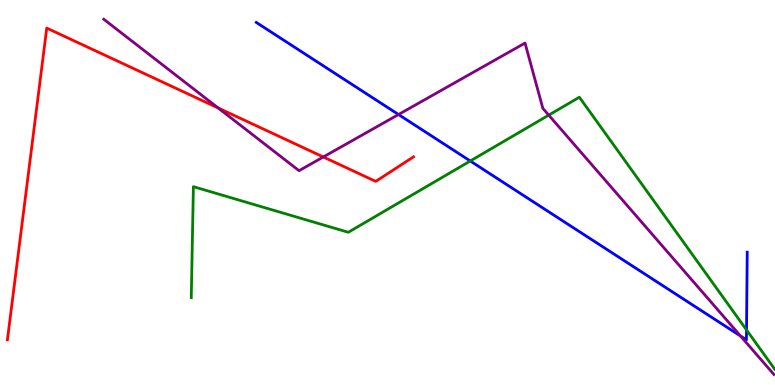[{'lines': ['blue', 'red'], 'intersections': []}, {'lines': ['green', 'red'], 'intersections': []}, {'lines': ['purple', 'red'], 'intersections': [{'x': 2.82, 'y': 7.2}, {'x': 4.17, 'y': 5.92}]}, {'lines': ['blue', 'green'], 'intersections': [{'x': 6.07, 'y': 5.82}, {'x': 9.63, 'y': 1.43}]}, {'lines': ['blue', 'purple'], 'intersections': [{'x': 5.14, 'y': 7.03}, {'x': 9.55, 'y': 1.27}]}, {'lines': ['green', 'purple'], 'intersections': [{'x': 7.08, 'y': 7.01}]}]